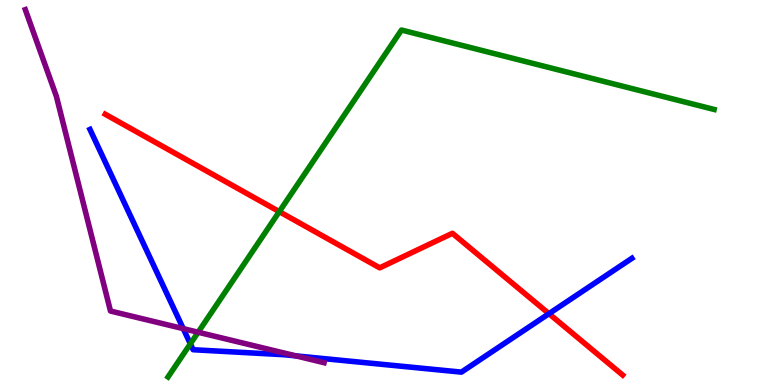[{'lines': ['blue', 'red'], 'intersections': [{'x': 7.08, 'y': 1.85}]}, {'lines': ['green', 'red'], 'intersections': [{'x': 3.6, 'y': 4.5}]}, {'lines': ['purple', 'red'], 'intersections': []}, {'lines': ['blue', 'green'], 'intersections': [{'x': 2.46, 'y': 1.07}]}, {'lines': ['blue', 'purple'], 'intersections': [{'x': 2.36, 'y': 1.46}, {'x': 3.82, 'y': 0.756}]}, {'lines': ['green', 'purple'], 'intersections': [{'x': 2.56, 'y': 1.37}]}]